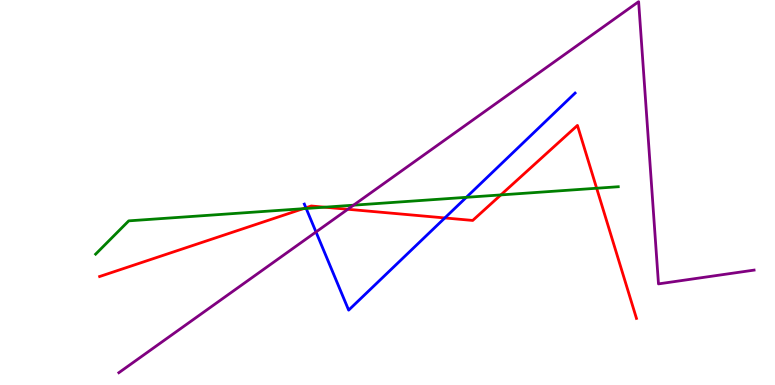[{'lines': ['blue', 'red'], 'intersections': [{'x': 3.95, 'y': 4.6}, {'x': 5.74, 'y': 4.34}]}, {'lines': ['green', 'red'], 'intersections': [{'x': 3.91, 'y': 4.58}, {'x': 4.19, 'y': 4.62}, {'x': 6.46, 'y': 4.94}, {'x': 7.7, 'y': 5.11}]}, {'lines': ['purple', 'red'], 'intersections': [{'x': 4.49, 'y': 4.56}]}, {'lines': ['blue', 'green'], 'intersections': [{'x': 3.95, 'y': 4.58}, {'x': 6.02, 'y': 4.87}]}, {'lines': ['blue', 'purple'], 'intersections': [{'x': 4.08, 'y': 3.97}]}, {'lines': ['green', 'purple'], 'intersections': [{'x': 4.56, 'y': 4.67}]}]